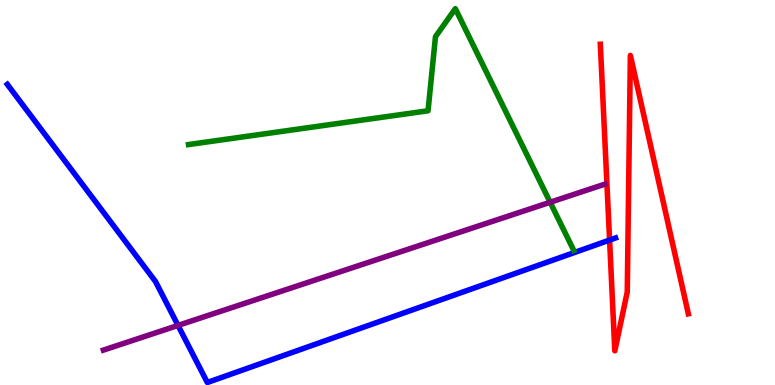[{'lines': ['blue', 'red'], 'intersections': [{'x': 7.87, 'y': 3.76}]}, {'lines': ['green', 'red'], 'intersections': []}, {'lines': ['purple', 'red'], 'intersections': []}, {'lines': ['blue', 'green'], 'intersections': []}, {'lines': ['blue', 'purple'], 'intersections': [{'x': 2.3, 'y': 1.55}]}, {'lines': ['green', 'purple'], 'intersections': [{'x': 7.1, 'y': 4.75}]}]